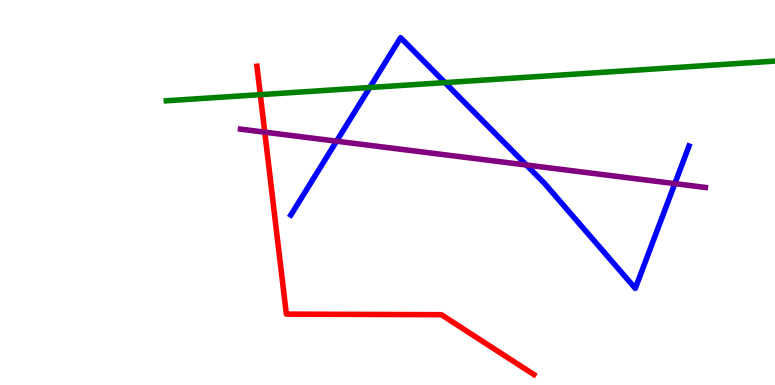[{'lines': ['blue', 'red'], 'intersections': []}, {'lines': ['green', 'red'], 'intersections': [{'x': 3.36, 'y': 7.54}]}, {'lines': ['purple', 'red'], 'intersections': [{'x': 3.42, 'y': 6.57}]}, {'lines': ['blue', 'green'], 'intersections': [{'x': 4.77, 'y': 7.73}, {'x': 5.74, 'y': 7.85}]}, {'lines': ['blue', 'purple'], 'intersections': [{'x': 4.34, 'y': 6.33}, {'x': 6.79, 'y': 5.71}, {'x': 8.71, 'y': 5.23}]}, {'lines': ['green', 'purple'], 'intersections': []}]